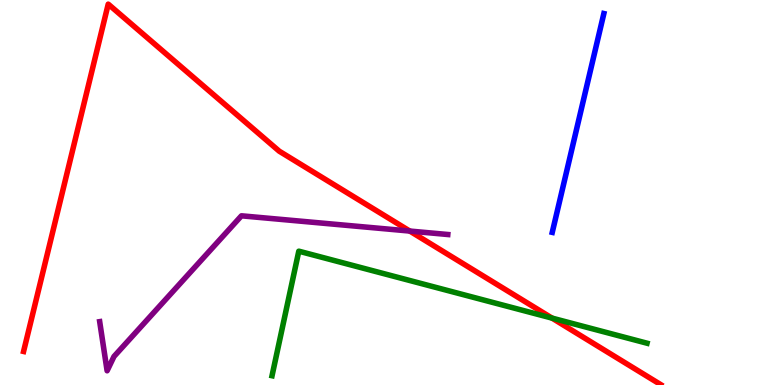[{'lines': ['blue', 'red'], 'intersections': []}, {'lines': ['green', 'red'], 'intersections': [{'x': 7.12, 'y': 1.74}]}, {'lines': ['purple', 'red'], 'intersections': [{'x': 5.29, 'y': 4.0}]}, {'lines': ['blue', 'green'], 'intersections': []}, {'lines': ['blue', 'purple'], 'intersections': []}, {'lines': ['green', 'purple'], 'intersections': []}]